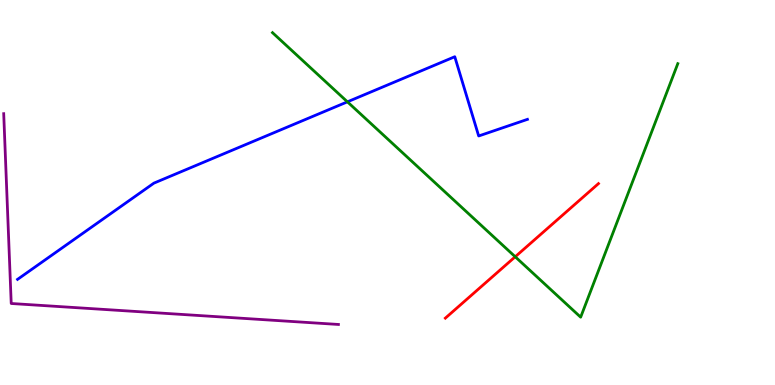[{'lines': ['blue', 'red'], 'intersections': []}, {'lines': ['green', 'red'], 'intersections': [{'x': 6.65, 'y': 3.33}]}, {'lines': ['purple', 'red'], 'intersections': []}, {'lines': ['blue', 'green'], 'intersections': [{'x': 4.48, 'y': 7.35}]}, {'lines': ['blue', 'purple'], 'intersections': []}, {'lines': ['green', 'purple'], 'intersections': []}]